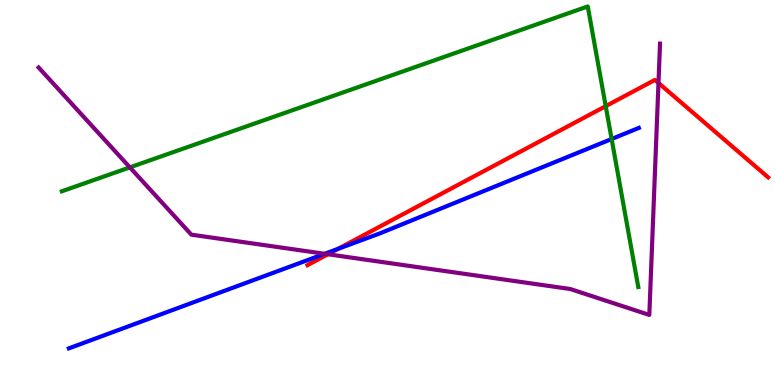[{'lines': ['blue', 'red'], 'intersections': [{'x': 4.36, 'y': 3.54}]}, {'lines': ['green', 'red'], 'intersections': [{'x': 7.82, 'y': 7.24}]}, {'lines': ['purple', 'red'], 'intersections': [{'x': 4.23, 'y': 3.4}, {'x': 8.5, 'y': 7.85}]}, {'lines': ['blue', 'green'], 'intersections': [{'x': 7.89, 'y': 6.39}]}, {'lines': ['blue', 'purple'], 'intersections': [{'x': 4.19, 'y': 3.41}]}, {'lines': ['green', 'purple'], 'intersections': [{'x': 1.68, 'y': 5.65}]}]